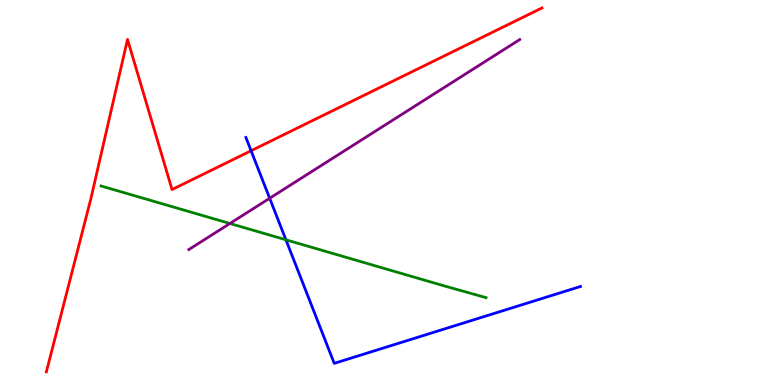[{'lines': ['blue', 'red'], 'intersections': [{'x': 3.24, 'y': 6.08}]}, {'lines': ['green', 'red'], 'intersections': []}, {'lines': ['purple', 'red'], 'intersections': []}, {'lines': ['blue', 'green'], 'intersections': [{'x': 3.69, 'y': 3.77}]}, {'lines': ['blue', 'purple'], 'intersections': [{'x': 3.48, 'y': 4.85}]}, {'lines': ['green', 'purple'], 'intersections': [{'x': 2.97, 'y': 4.2}]}]